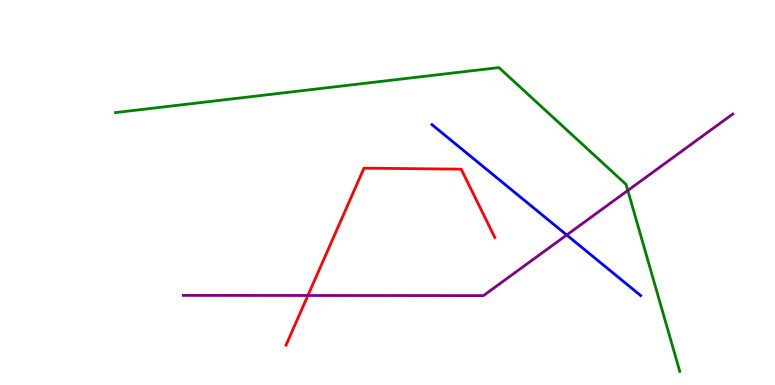[{'lines': ['blue', 'red'], 'intersections': []}, {'lines': ['green', 'red'], 'intersections': []}, {'lines': ['purple', 'red'], 'intersections': [{'x': 3.97, 'y': 2.33}]}, {'lines': ['blue', 'green'], 'intersections': []}, {'lines': ['blue', 'purple'], 'intersections': [{'x': 7.31, 'y': 3.9}]}, {'lines': ['green', 'purple'], 'intersections': [{'x': 8.1, 'y': 5.05}]}]